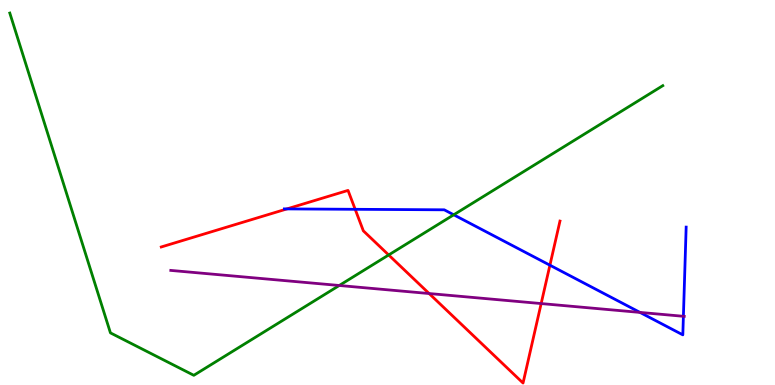[{'lines': ['blue', 'red'], 'intersections': [{'x': 3.7, 'y': 4.57}, {'x': 4.58, 'y': 4.56}, {'x': 7.1, 'y': 3.11}]}, {'lines': ['green', 'red'], 'intersections': [{'x': 5.02, 'y': 3.38}]}, {'lines': ['purple', 'red'], 'intersections': [{'x': 5.54, 'y': 2.38}, {'x': 6.98, 'y': 2.12}]}, {'lines': ['blue', 'green'], 'intersections': [{'x': 5.85, 'y': 4.42}]}, {'lines': ['blue', 'purple'], 'intersections': [{'x': 8.26, 'y': 1.89}, {'x': 8.82, 'y': 1.78}]}, {'lines': ['green', 'purple'], 'intersections': [{'x': 4.38, 'y': 2.58}]}]